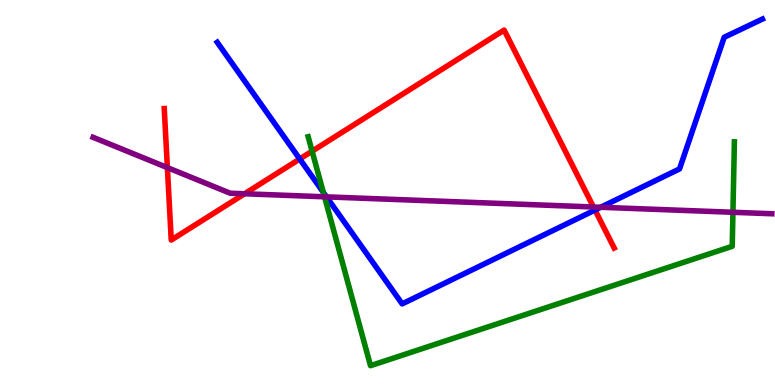[{'lines': ['blue', 'red'], 'intersections': [{'x': 3.87, 'y': 5.87}, {'x': 7.68, 'y': 4.54}]}, {'lines': ['green', 'red'], 'intersections': [{'x': 4.03, 'y': 6.07}]}, {'lines': ['purple', 'red'], 'intersections': [{'x': 2.16, 'y': 5.65}, {'x': 3.16, 'y': 4.97}, {'x': 7.66, 'y': 4.62}]}, {'lines': ['blue', 'green'], 'intersections': [{'x': 4.17, 'y': 5.0}]}, {'lines': ['blue', 'purple'], 'intersections': [{'x': 4.21, 'y': 4.89}, {'x': 7.75, 'y': 4.62}]}, {'lines': ['green', 'purple'], 'intersections': [{'x': 4.19, 'y': 4.89}, {'x': 9.46, 'y': 4.49}]}]